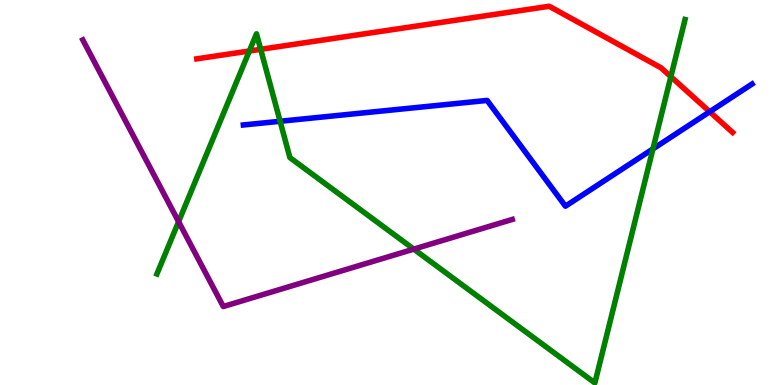[{'lines': ['blue', 'red'], 'intersections': [{'x': 9.16, 'y': 7.1}]}, {'lines': ['green', 'red'], 'intersections': [{'x': 3.22, 'y': 8.68}, {'x': 3.36, 'y': 8.72}, {'x': 8.66, 'y': 8.01}]}, {'lines': ['purple', 'red'], 'intersections': []}, {'lines': ['blue', 'green'], 'intersections': [{'x': 3.61, 'y': 6.85}, {'x': 8.43, 'y': 6.13}]}, {'lines': ['blue', 'purple'], 'intersections': []}, {'lines': ['green', 'purple'], 'intersections': [{'x': 2.3, 'y': 4.24}, {'x': 5.34, 'y': 3.53}]}]